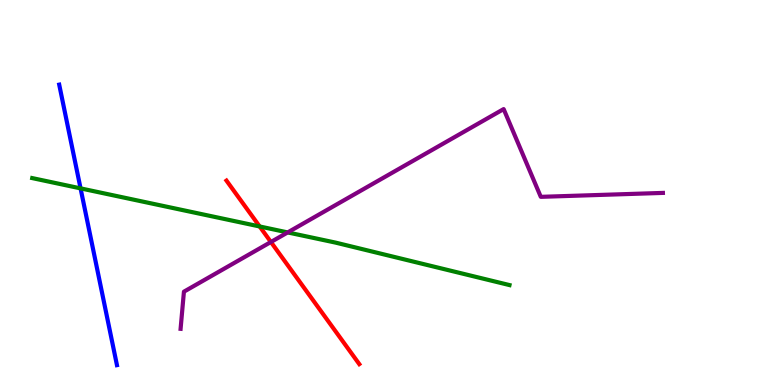[{'lines': ['blue', 'red'], 'intersections': []}, {'lines': ['green', 'red'], 'intersections': [{'x': 3.35, 'y': 4.12}]}, {'lines': ['purple', 'red'], 'intersections': [{'x': 3.5, 'y': 3.71}]}, {'lines': ['blue', 'green'], 'intersections': [{'x': 1.04, 'y': 5.11}]}, {'lines': ['blue', 'purple'], 'intersections': []}, {'lines': ['green', 'purple'], 'intersections': [{'x': 3.71, 'y': 3.96}]}]